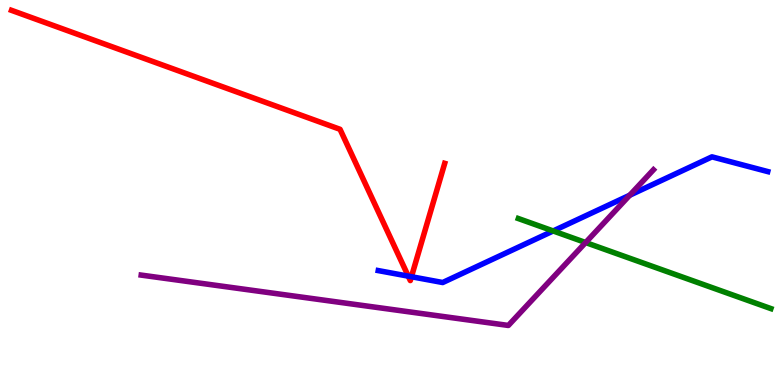[{'lines': ['blue', 'red'], 'intersections': [{'x': 5.27, 'y': 2.83}, {'x': 5.31, 'y': 2.81}]}, {'lines': ['green', 'red'], 'intersections': []}, {'lines': ['purple', 'red'], 'intersections': []}, {'lines': ['blue', 'green'], 'intersections': [{'x': 7.14, 'y': 4.0}]}, {'lines': ['blue', 'purple'], 'intersections': [{'x': 8.13, 'y': 4.93}]}, {'lines': ['green', 'purple'], 'intersections': [{'x': 7.56, 'y': 3.7}]}]